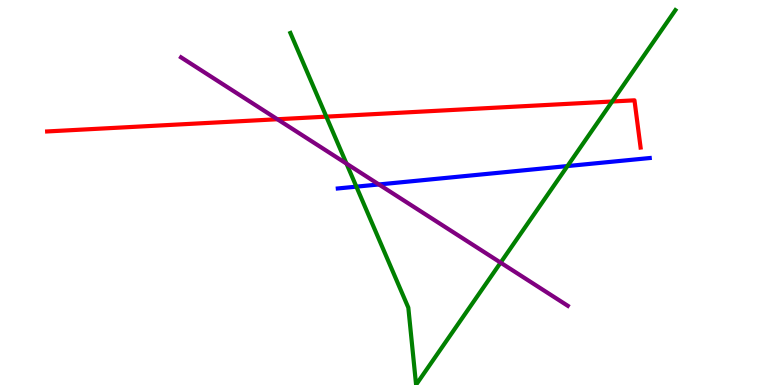[{'lines': ['blue', 'red'], 'intersections': []}, {'lines': ['green', 'red'], 'intersections': [{'x': 4.21, 'y': 6.97}, {'x': 7.9, 'y': 7.36}]}, {'lines': ['purple', 'red'], 'intersections': [{'x': 3.58, 'y': 6.9}]}, {'lines': ['blue', 'green'], 'intersections': [{'x': 4.6, 'y': 5.15}, {'x': 7.32, 'y': 5.69}]}, {'lines': ['blue', 'purple'], 'intersections': [{'x': 4.89, 'y': 5.21}]}, {'lines': ['green', 'purple'], 'intersections': [{'x': 4.47, 'y': 5.75}, {'x': 6.46, 'y': 3.18}]}]